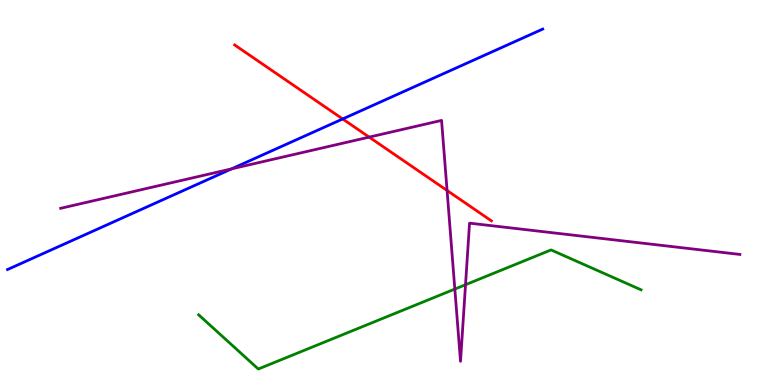[{'lines': ['blue', 'red'], 'intersections': [{'x': 4.42, 'y': 6.91}]}, {'lines': ['green', 'red'], 'intersections': []}, {'lines': ['purple', 'red'], 'intersections': [{'x': 4.76, 'y': 6.44}, {'x': 5.77, 'y': 5.05}]}, {'lines': ['blue', 'green'], 'intersections': []}, {'lines': ['blue', 'purple'], 'intersections': [{'x': 2.99, 'y': 5.61}]}, {'lines': ['green', 'purple'], 'intersections': [{'x': 5.87, 'y': 2.49}, {'x': 6.01, 'y': 2.6}]}]